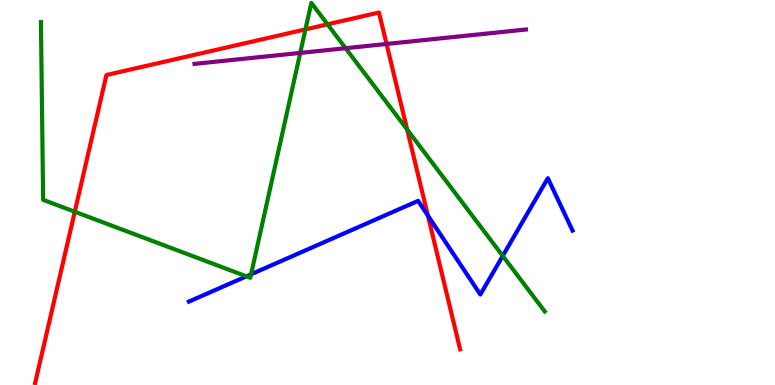[{'lines': ['blue', 'red'], 'intersections': [{'x': 5.52, 'y': 4.4}]}, {'lines': ['green', 'red'], 'intersections': [{'x': 0.965, 'y': 4.5}, {'x': 3.94, 'y': 9.24}, {'x': 4.23, 'y': 9.37}, {'x': 5.25, 'y': 6.63}]}, {'lines': ['purple', 'red'], 'intersections': [{'x': 4.99, 'y': 8.86}]}, {'lines': ['blue', 'green'], 'intersections': [{'x': 3.18, 'y': 2.82}, {'x': 3.24, 'y': 2.88}, {'x': 6.49, 'y': 3.35}]}, {'lines': ['blue', 'purple'], 'intersections': []}, {'lines': ['green', 'purple'], 'intersections': [{'x': 3.87, 'y': 8.63}, {'x': 4.46, 'y': 8.75}]}]